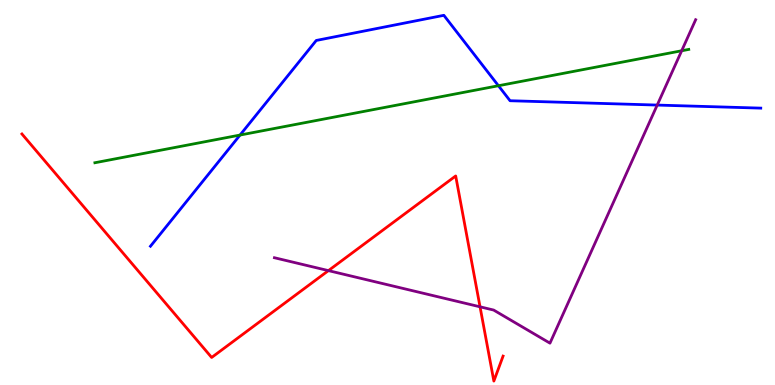[{'lines': ['blue', 'red'], 'intersections': []}, {'lines': ['green', 'red'], 'intersections': []}, {'lines': ['purple', 'red'], 'intersections': [{'x': 4.24, 'y': 2.97}, {'x': 6.19, 'y': 2.03}]}, {'lines': ['blue', 'green'], 'intersections': [{'x': 3.1, 'y': 6.49}, {'x': 6.43, 'y': 7.77}]}, {'lines': ['blue', 'purple'], 'intersections': [{'x': 8.48, 'y': 7.27}]}, {'lines': ['green', 'purple'], 'intersections': [{'x': 8.8, 'y': 8.68}]}]